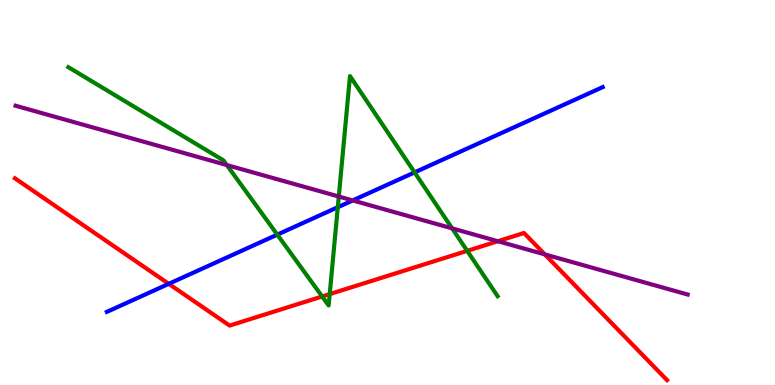[{'lines': ['blue', 'red'], 'intersections': [{'x': 2.18, 'y': 2.63}]}, {'lines': ['green', 'red'], 'intersections': [{'x': 4.16, 'y': 2.3}, {'x': 4.25, 'y': 2.36}, {'x': 6.03, 'y': 3.48}]}, {'lines': ['purple', 'red'], 'intersections': [{'x': 6.42, 'y': 3.73}, {'x': 7.03, 'y': 3.39}]}, {'lines': ['blue', 'green'], 'intersections': [{'x': 3.58, 'y': 3.91}, {'x': 4.36, 'y': 4.62}, {'x': 5.35, 'y': 5.52}]}, {'lines': ['blue', 'purple'], 'intersections': [{'x': 4.55, 'y': 4.79}]}, {'lines': ['green', 'purple'], 'intersections': [{'x': 2.93, 'y': 5.71}, {'x': 4.37, 'y': 4.9}, {'x': 5.83, 'y': 4.07}]}]